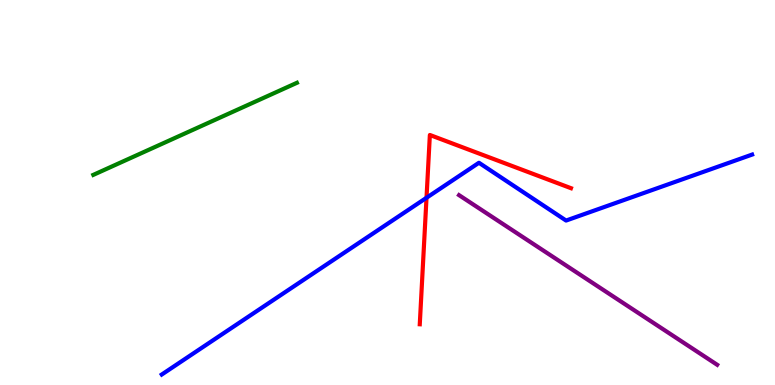[{'lines': ['blue', 'red'], 'intersections': [{'x': 5.5, 'y': 4.86}]}, {'lines': ['green', 'red'], 'intersections': []}, {'lines': ['purple', 'red'], 'intersections': []}, {'lines': ['blue', 'green'], 'intersections': []}, {'lines': ['blue', 'purple'], 'intersections': []}, {'lines': ['green', 'purple'], 'intersections': []}]